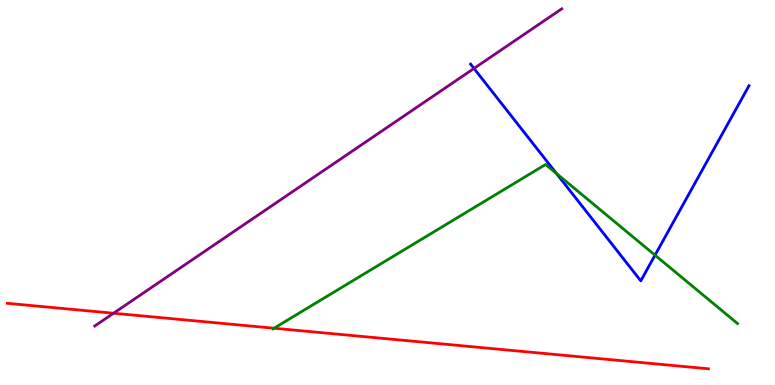[{'lines': ['blue', 'red'], 'intersections': []}, {'lines': ['green', 'red'], 'intersections': [{'x': 3.54, 'y': 1.47}]}, {'lines': ['purple', 'red'], 'intersections': [{'x': 1.47, 'y': 1.86}]}, {'lines': ['blue', 'green'], 'intersections': [{'x': 7.18, 'y': 5.49}, {'x': 8.45, 'y': 3.37}]}, {'lines': ['blue', 'purple'], 'intersections': [{'x': 6.12, 'y': 8.22}]}, {'lines': ['green', 'purple'], 'intersections': []}]